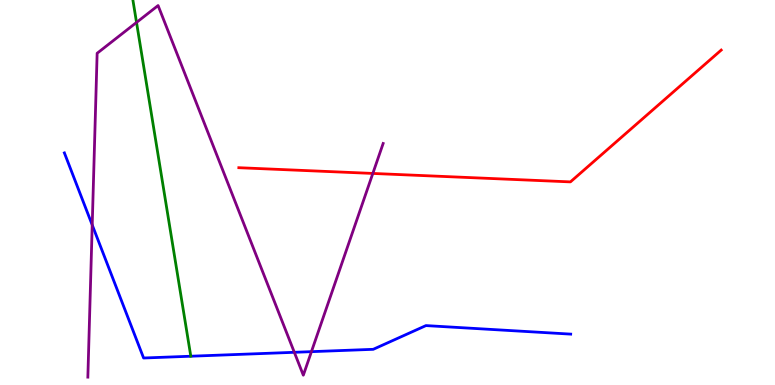[{'lines': ['blue', 'red'], 'intersections': []}, {'lines': ['green', 'red'], 'intersections': []}, {'lines': ['purple', 'red'], 'intersections': [{'x': 4.81, 'y': 5.5}]}, {'lines': ['blue', 'green'], 'intersections': []}, {'lines': ['blue', 'purple'], 'intersections': [{'x': 1.19, 'y': 4.16}, {'x': 3.8, 'y': 0.849}, {'x': 4.02, 'y': 0.866}]}, {'lines': ['green', 'purple'], 'intersections': [{'x': 1.76, 'y': 9.42}]}]